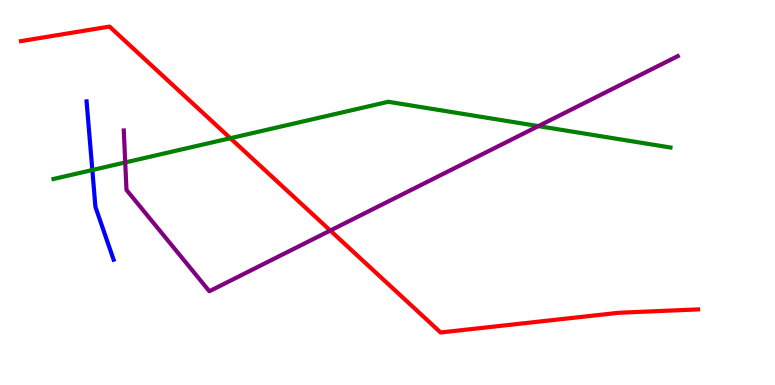[{'lines': ['blue', 'red'], 'intersections': []}, {'lines': ['green', 'red'], 'intersections': [{'x': 2.97, 'y': 6.41}]}, {'lines': ['purple', 'red'], 'intersections': [{'x': 4.26, 'y': 4.01}]}, {'lines': ['blue', 'green'], 'intersections': [{'x': 1.19, 'y': 5.58}]}, {'lines': ['blue', 'purple'], 'intersections': []}, {'lines': ['green', 'purple'], 'intersections': [{'x': 1.62, 'y': 5.78}, {'x': 6.95, 'y': 6.72}]}]